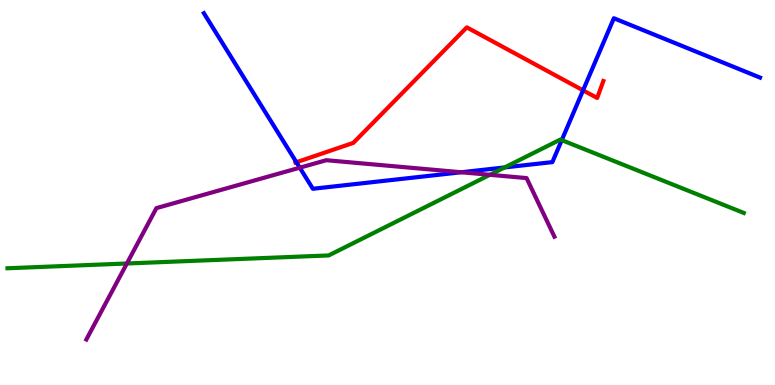[{'lines': ['blue', 'red'], 'intersections': [{'x': 3.82, 'y': 5.79}, {'x': 7.52, 'y': 7.65}]}, {'lines': ['green', 'red'], 'intersections': []}, {'lines': ['purple', 'red'], 'intersections': []}, {'lines': ['blue', 'green'], 'intersections': [{'x': 6.51, 'y': 5.65}, {'x': 7.25, 'y': 6.36}]}, {'lines': ['blue', 'purple'], 'intersections': [{'x': 3.87, 'y': 5.64}, {'x': 5.95, 'y': 5.53}]}, {'lines': ['green', 'purple'], 'intersections': [{'x': 1.64, 'y': 3.16}, {'x': 6.32, 'y': 5.46}]}]